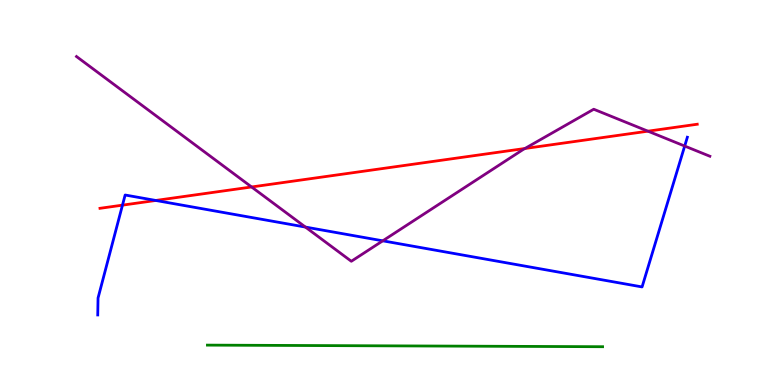[{'lines': ['blue', 'red'], 'intersections': [{'x': 1.58, 'y': 4.67}, {'x': 2.01, 'y': 4.79}]}, {'lines': ['green', 'red'], 'intersections': []}, {'lines': ['purple', 'red'], 'intersections': [{'x': 3.25, 'y': 5.14}, {'x': 6.77, 'y': 6.14}, {'x': 8.36, 'y': 6.59}]}, {'lines': ['blue', 'green'], 'intersections': []}, {'lines': ['blue', 'purple'], 'intersections': [{'x': 3.94, 'y': 4.1}, {'x': 4.94, 'y': 3.74}, {'x': 8.83, 'y': 6.21}]}, {'lines': ['green', 'purple'], 'intersections': []}]